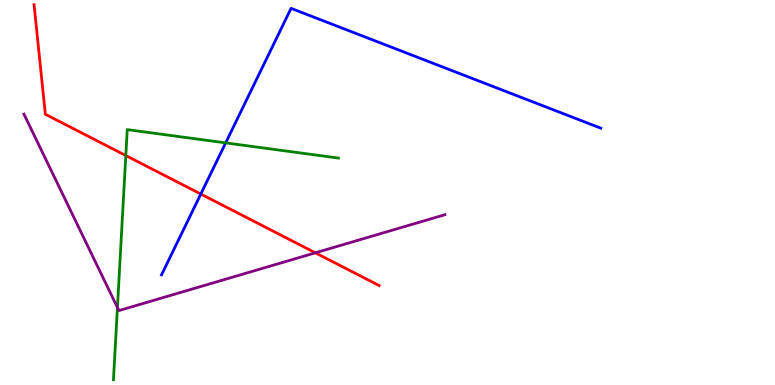[{'lines': ['blue', 'red'], 'intersections': [{'x': 2.59, 'y': 4.96}]}, {'lines': ['green', 'red'], 'intersections': [{'x': 1.62, 'y': 5.96}]}, {'lines': ['purple', 'red'], 'intersections': [{'x': 4.07, 'y': 3.43}]}, {'lines': ['blue', 'green'], 'intersections': [{'x': 2.91, 'y': 6.29}]}, {'lines': ['blue', 'purple'], 'intersections': []}, {'lines': ['green', 'purple'], 'intersections': [{'x': 1.52, 'y': 2.01}]}]